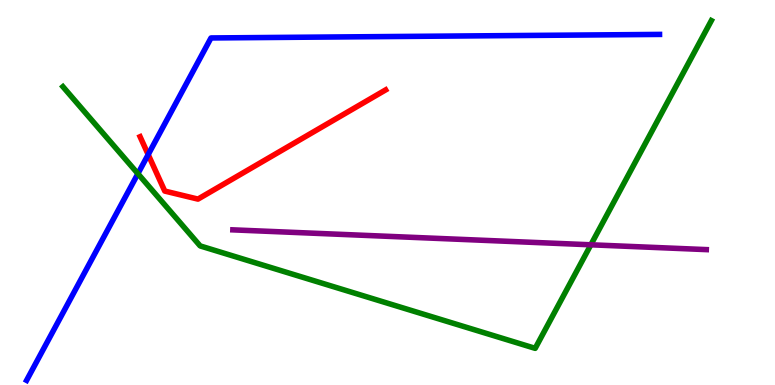[{'lines': ['blue', 'red'], 'intersections': [{'x': 1.91, 'y': 5.99}]}, {'lines': ['green', 'red'], 'intersections': []}, {'lines': ['purple', 'red'], 'intersections': []}, {'lines': ['blue', 'green'], 'intersections': [{'x': 1.78, 'y': 5.49}]}, {'lines': ['blue', 'purple'], 'intersections': []}, {'lines': ['green', 'purple'], 'intersections': [{'x': 7.62, 'y': 3.64}]}]